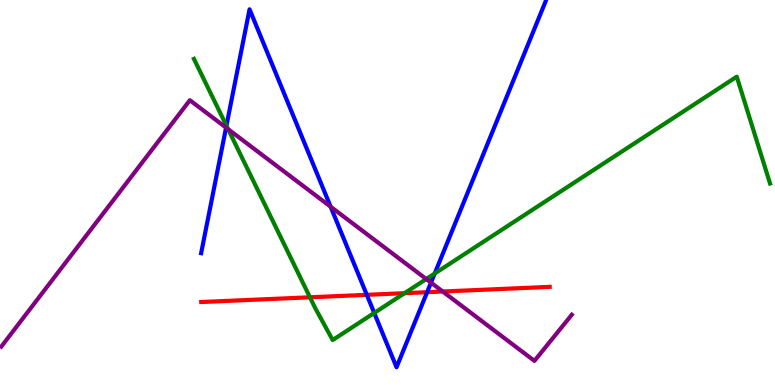[{'lines': ['blue', 'red'], 'intersections': [{'x': 4.73, 'y': 2.34}, {'x': 5.51, 'y': 2.41}]}, {'lines': ['green', 'red'], 'intersections': [{'x': 4.0, 'y': 2.28}, {'x': 5.22, 'y': 2.39}]}, {'lines': ['purple', 'red'], 'intersections': [{'x': 5.71, 'y': 2.43}]}, {'lines': ['blue', 'green'], 'intersections': [{'x': 2.92, 'y': 6.73}, {'x': 4.83, 'y': 1.87}, {'x': 5.61, 'y': 2.9}]}, {'lines': ['blue', 'purple'], 'intersections': [{'x': 2.92, 'y': 6.69}, {'x': 4.27, 'y': 4.63}, {'x': 5.56, 'y': 2.66}]}, {'lines': ['green', 'purple'], 'intersections': [{'x': 2.94, 'y': 6.64}, {'x': 5.5, 'y': 2.75}]}]